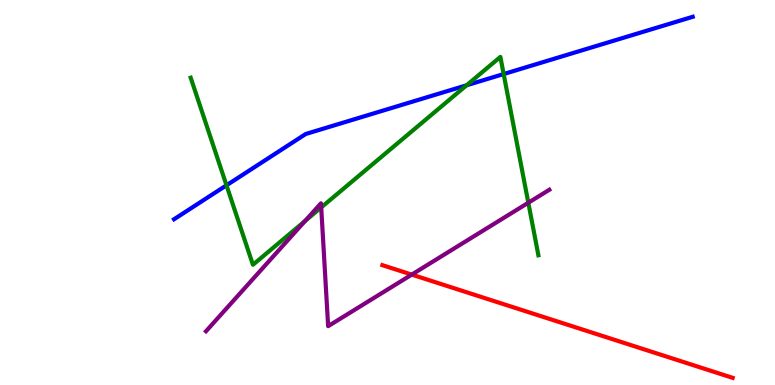[{'lines': ['blue', 'red'], 'intersections': []}, {'lines': ['green', 'red'], 'intersections': []}, {'lines': ['purple', 'red'], 'intersections': [{'x': 5.31, 'y': 2.87}]}, {'lines': ['blue', 'green'], 'intersections': [{'x': 2.92, 'y': 5.19}, {'x': 6.02, 'y': 7.79}, {'x': 6.5, 'y': 8.08}]}, {'lines': ['blue', 'purple'], 'intersections': []}, {'lines': ['green', 'purple'], 'intersections': [{'x': 3.94, 'y': 4.26}, {'x': 4.14, 'y': 4.61}, {'x': 6.82, 'y': 4.73}]}]